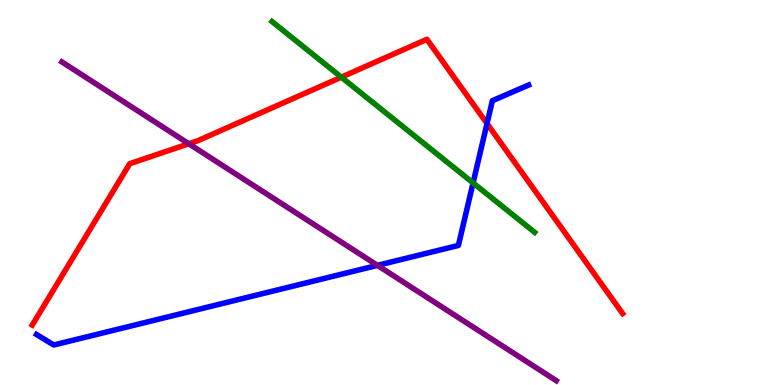[{'lines': ['blue', 'red'], 'intersections': [{'x': 6.28, 'y': 6.79}]}, {'lines': ['green', 'red'], 'intersections': [{'x': 4.4, 'y': 8.0}]}, {'lines': ['purple', 'red'], 'intersections': [{'x': 2.44, 'y': 6.27}]}, {'lines': ['blue', 'green'], 'intersections': [{'x': 6.1, 'y': 5.25}]}, {'lines': ['blue', 'purple'], 'intersections': [{'x': 4.87, 'y': 3.11}]}, {'lines': ['green', 'purple'], 'intersections': []}]